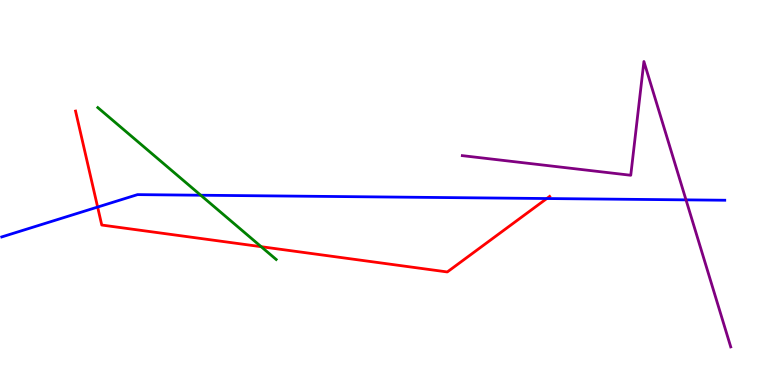[{'lines': ['blue', 'red'], 'intersections': [{'x': 1.26, 'y': 4.62}, {'x': 7.06, 'y': 4.84}]}, {'lines': ['green', 'red'], 'intersections': [{'x': 3.37, 'y': 3.59}]}, {'lines': ['purple', 'red'], 'intersections': []}, {'lines': ['blue', 'green'], 'intersections': [{'x': 2.59, 'y': 4.93}]}, {'lines': ['blue', 'purple'], 'intersections': [{'x': 8.85, 'y': 4.81}]}, {'lines': ['green', 'purple'], 'intersections': []}]